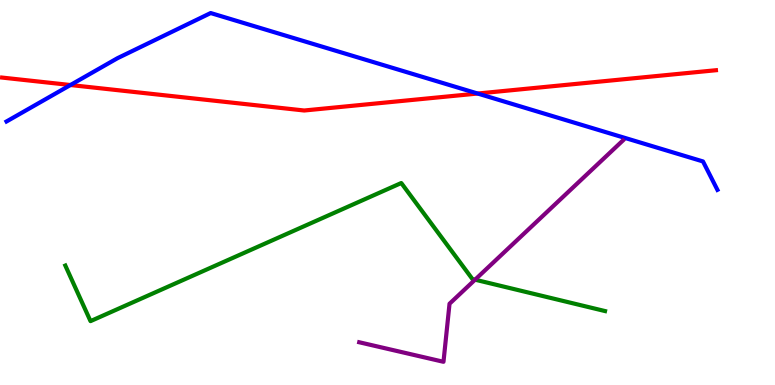[{'lines': ['blue', 'red'], 'intersections': [{'x': 0.909, 'y': 7.79}, {'x': 6.16, 'y': 7.57}]}, {'lines': ['green', 'red'], 'intersections': []}, {'lines': ['purple', 'red'], 'intersections': []}, {'lines': ['blue', 'green'], 'intersections': []}, {'lines': ['blue', 'purple'], 'intersections': []}, {'lines': ['green', 'purple'], 'intersections': [{'x': 6.13, 'y': 2.74}]}]